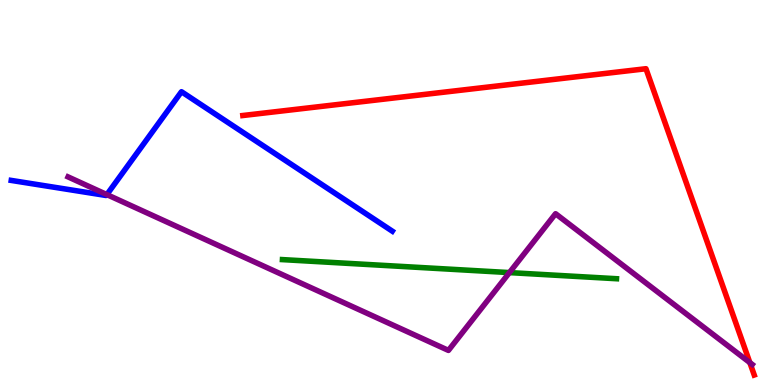[{'lines': ['blue', 'red'], 'intersections': []}, {'lines': ['green', 'red'], 'intersections': []}, {'lines': ['purple', 'red'], 'intersections': [{'x': 9.68, 'y': 0.581}]}, {'lines': ['blue', 'green'], 'intersections': []}, {'lines': ['blue', 'purple'], 'intersections': [{'x': 1.38, 'y': 4.95}]}, {'lines': ['green', 'purple'], 'intersections': [{'x': 6.57, 'y': 2.92}]}]